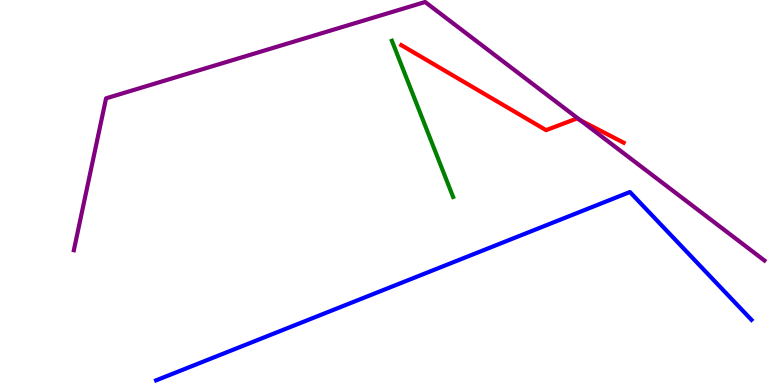[{'lines': ['blue', 'red'], 'intersections': []}, {'lines': ['green', 'red'], 'intersections': []}, {'lines': ['purple', 'red'], 'intersections': [{'x': 7.49, 'y': 6.87}]}, {'lines': ['blue', 'green'], 'intersections': []}, {'lines': ['blue', 'purple'], 'intersections': []}, {'lines': ['green', 'purple'], 'intersections': []}]